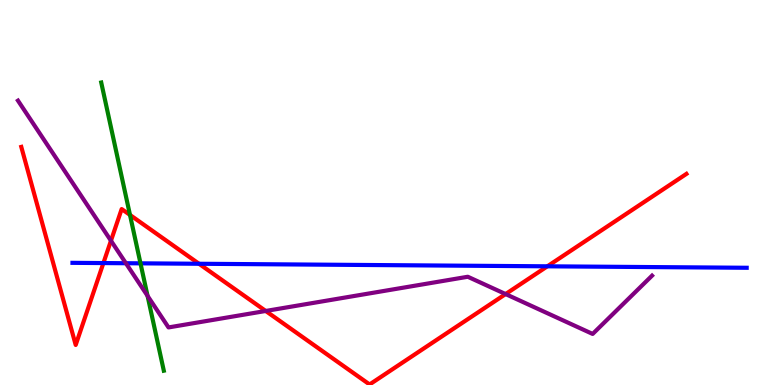[{'lines': ['blue', 'red'], 'intersections': [{'x': 1.33, 'y': 3.17}, {'x': 2.57, 'y': 3.15}, {'x': 7.06, 'y': 3.08}]}, {'lines': ['green', 'red'], 'intersections': [{'x': 1.68, 'y': 4.42}]}, {'lines': ['purple', 'red'], 'intersections': [{'x': 1.43, 'y': 3.75}, {'x': 3.43, 'y': 1.92}, {'x': 6.52, 'y': 2.36}]}, {'lines': ['blue', 'green'], 'intersections': [{'x': 1.81, 'y': 3.16}]}, {'lines': ['blue', 'purple'], 'intersections': [{'x': 1.62, 'y': 3.16}]}, {'lines': ['green', 'purple'], 'intersections': [{'x': 1.9, 'y': 2.32}]}]